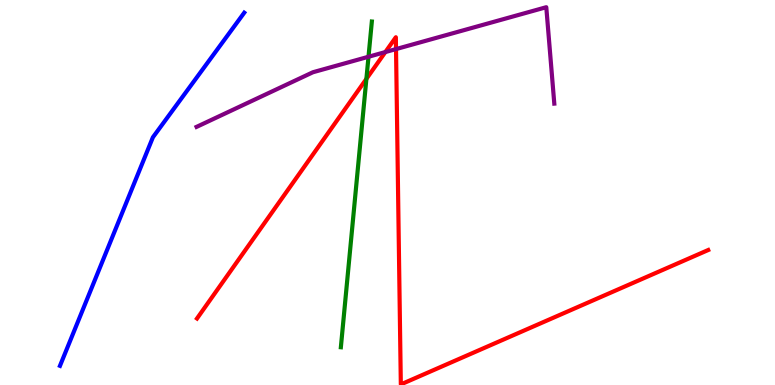[{'lines': ['blue', 'red'], 'intersections': []}, {'lines': ['green', 'red'], 'intersections': [{'x': 4.73, 'y': 7.95}]}, {'lines': ['purple', 'red'], 'intersections': [{'x': 4.97, 'y': 8.65}, {'x': 5.11, 'y': 8.73}]}, {'lines': ['blue', 'green'], 'intersections': []}, {'lines': ['blue', 'purple'], 'intersections': []}, {'lines': ['green', 'purple'], 'intersections': [{'x': 4.75, 'y': 8.53}]}]